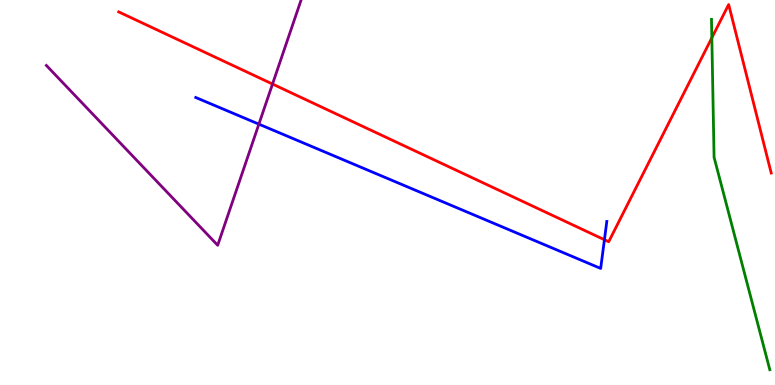[{'lines': ['blue', 'red'], 'intersections': [{'x': 7.8, 'y': 3.77}]}, {'lines': ['green', 'red'], 'intersections': [{'x': 9.18, 'y': 9.02}]}, {'lines': ['purple', 'red'], 'intersections': [{'x': 3.52, 'y': 7.82}]}, {'lines': ['blue', 'green'], 'intersections': []}, {'lines': ['blue', 'purple'], 'intersections': [{'x': 3.34, 'y': 6.78}]}, {'lines': ['green', 'purple'], 'intersections': []}]